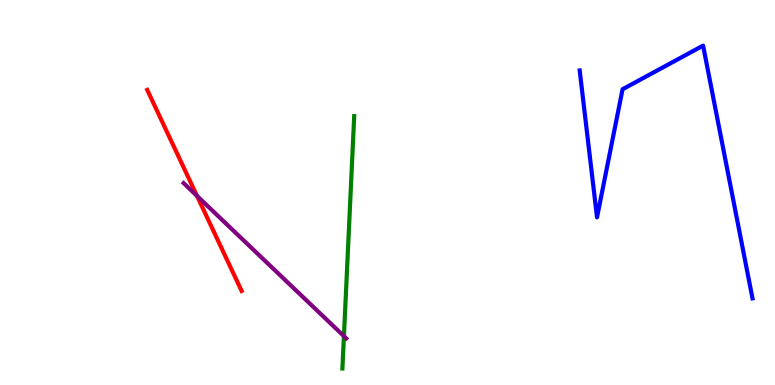[{'lines': ['blue', 'red'], 'intersections': []}, {'lines': ['green', 'red'], 'intersections': []}, {'lines': ['purple', 'red'], 'intersections': [{'x': 2.54, 'y': 4.91}]}, {'lines': ['blue', 'green'], 'intersections': []}, {'lines': ['blue', 'purple'], 'intersections': []}, {'lines': ['green', 'purple'], 'intersections': [{'x': 4.44, 'y': 1.27}]}]